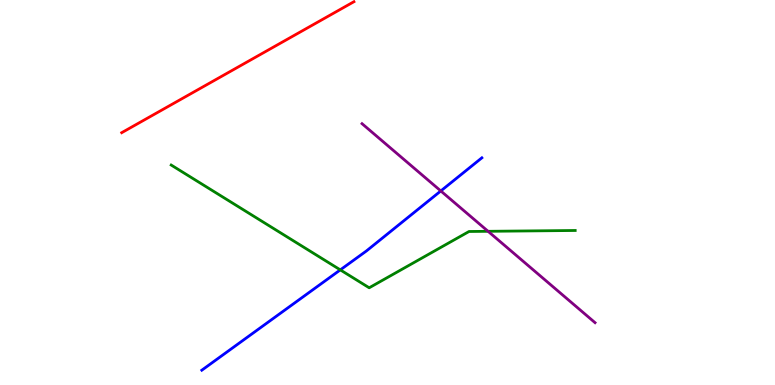[{'lines': ['blue', 'red'], 'intersections': []}, {'lines': ['green', 'red'], 'intersections': []}, {'lines': ['purple', 'red'], 'intersections': []}, {'lines': ['blue', 'green'], 'intersections': [{'x': 4.39, 'y': 2.99}]}, {'lines': ['blue', 'purple'], 'intersections': [{'x': 5.69, 'y': 5.04}]}, {'lines': ['green', 'purple'], 'intersections': [{'x': 6.3, 'y': 3.99}]}]